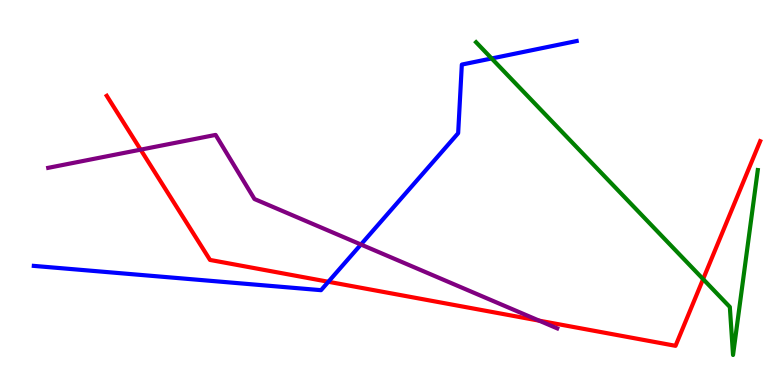[{'lines': ['blue', 'red'], 'intersections': [{'x': 4.24, 'y': 2.68}]}, {'lines': ['green', 'red'], 'intersections': [{'x': 9.07, 'y': 2.75}]}, {'lines': ['purple', 'red'], 'intersections': [{'x': 1.81, 'y': 6.11}, {'x': 6.96, 'y': 1.67}]}, {'lines': ['blue', 'green'], 'intersections': [{'x': 6.34, 'y': 8.48}]}, {'lines': ['blue', 'purple'], 'intersections': [{'x': 4.66, 'y': 3.65}]}, {'lines': ['green', 'purple'], 'intersections': []}]